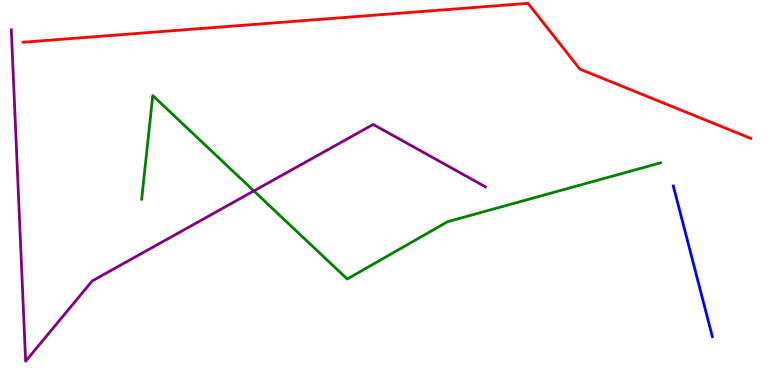[{'lines': ['blue', 'red'], 'intersections': []}, {'lines': ['green', 'red'], 'intersections': []}, {'lines': ['purple', 'red'], 'intersections': []}, {'lines': ['blue', 'green'], 'intersections': []}, {'lines': ['blue', 'purple'], 'intersections': []}, {'lines': ['green', 'purple'], 'intersections': [{'x': 3.28, 'y': 5.04}]}]